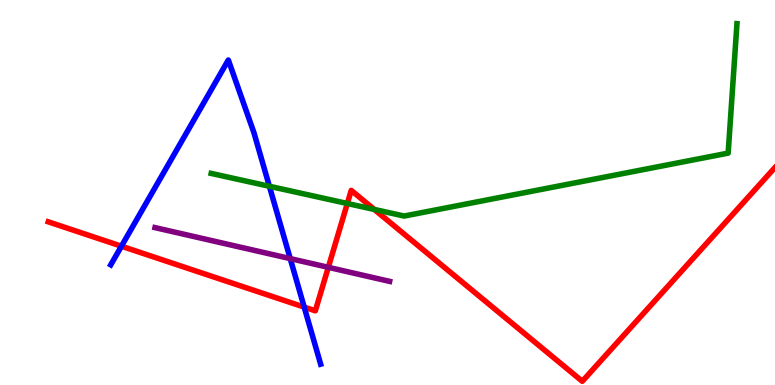[{'lines': ['blue', 'red'], 'intersections': [{'x': 1.57, 'y': 3.61}, {'x': 3.93, 'y': 2.02}]}, {'lines': ['green', 'red'], 'intersections': [{'x': 4.48, 'y': 4.71}, {'x': 4.83, 'y': 4.56}]}, {'lines': ['purple', 'red'], 'intersections': [{'x': 4.24, 'y': 3.06}]}, {'lines': ['blue', 'green'], 'intersections': [{'x': 3.48, 'y': 5.16}]}, {'lines': ['blue', 'purple'], 'intersections': [{'x': 3.74, 'y': 3.28}]}, {'lines': ['green', 'purple'], 'intersections': []}]